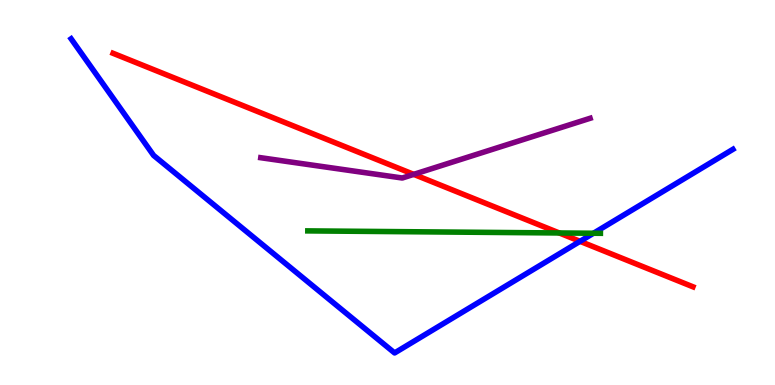[{'lines': ['blue', 'red'], 'intersections': [{'x': 7.48, 'y': 3.73}]}, {'lines': ['green', 'red'], 'intersections': [{'x': 7.22, 'y': 3.95}]}, {'lines': ['purple', 'red'], 'intersections': [{'x': 5.34, 'y': 5.47}]}, {'lines': ['blue', 'green'], 'intersections': [{'x': 7.66, 'y': 3.94}]}, {'lines': ['blue', 'purple'], 'intersections': []}, {'lines': ['green', 'purple'], 'intersections': []}]